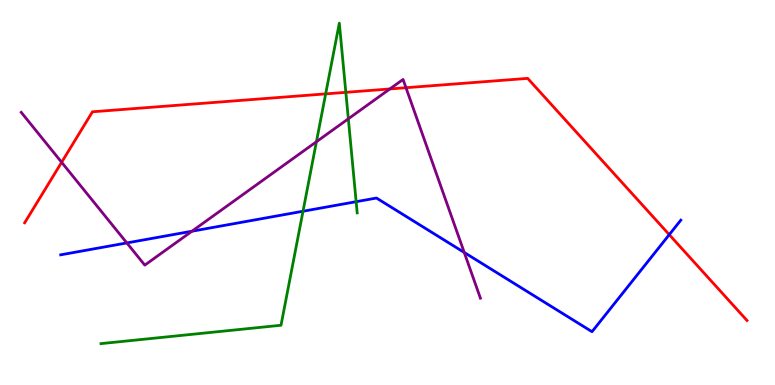[{'lines': ['blue', 'red'], 'intersections': [{'x': 8.64, 'y': 3.9}]}, {'lines': ['green', 'red'], 'intersections': [{'x': 4.2, 'y': 7.56}, {'x': 4.46, 'y': 7.6}]}, {'lines': ['purple', 'red'], 'intersections': [{'x': 0.795, 'y': 5.78}, {'x': 5.03, 'y': 7.69}, {'x': 5.24, 'y': 7.72}]}, {'lines': ['blue', 'green'], 'intersections': [{'x': 3.91, 'y': 4.51}, {'x': 4.6, 'y': 4.76}]}, {'lines': ['blue', 'purple'], 'intersections': [{'x': 1.64, 'y': 3.69}, {'x': 2.48, 'y': 3.99}, {'x': 5.99, 'y': 3.44}]}, {'lines': ['green', 'purple'], 'intersections': [{'x': 4.08, 'y': 6.32}, {'x': 4.49, 'y': 6.91}]}]